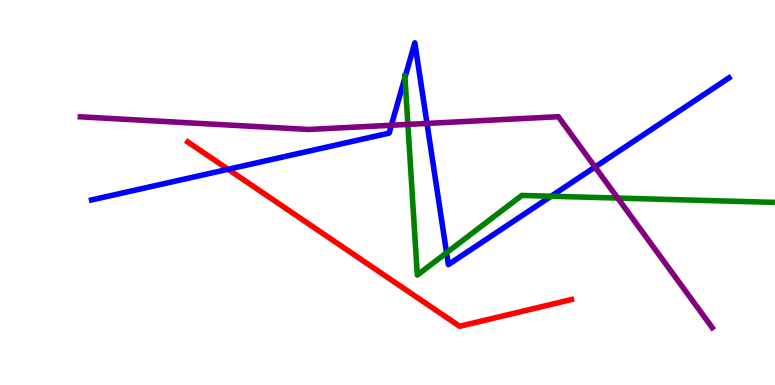[{'lines': ['blue', 'red'], 'intersections': [{'x': 2.94, 'y': 5.6}]}, {'lines': ['green', 'red'], 'intersections': []}, {'lines': ['purple', 'red'], 'intersections': []}, {'lines': ['blue', 'green'], 'intersections': [{'x': 5.23, 'y': 7.99}, {'x': 5.76, 'y': 3.43}, {'x': 7.11, 'y': 4.9}]}, {'lines': ['blue', 'purple'], 'intersections': [{'x': 5.05, 'y': 6.75}, {'x': 5.51, 'y': 6.79}, {'x': 7.68, 'y': 5.66}]}, {'lines': ['green', 'purple'], 'intersections': [{'x': 5.26, 'y': 6.77}, {'x': 7.97, 'y': 4.86}]}]